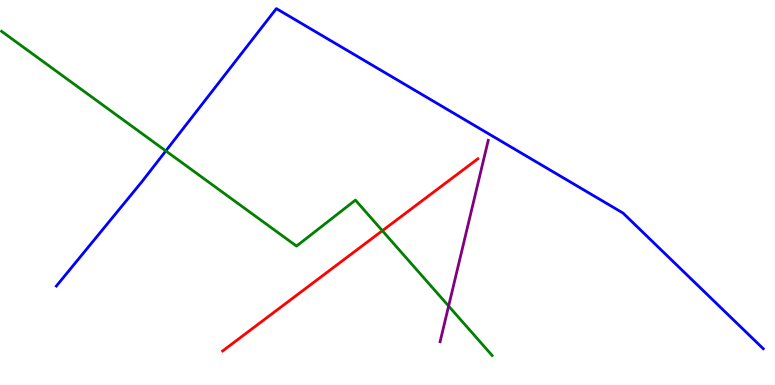[{'lines': ['blue', 'red'], 'intersections': []}, {'lines': ['green', 'red'], 'intersections': [{'x': 4.93, 'y': 4.01}]}, {'lines': ['purple', 'red'], 'intersections': []}, {'lines': ['blue', 'green'], 'intersections': [{'x': 2.14, 'y': 6.08}]}, {'lines': ['blue', 'purple'], 'intersections': []}, {'lines': ['green', 'purple'], 'intersections': [{'x': 5.79, 'y': 2.05}]}]